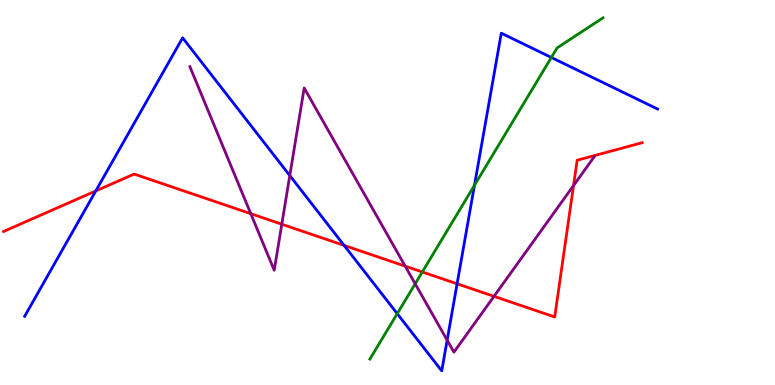[{'lines': ['blue', 'red'], 'intersections': [{'x': 1.24, 'y': 5.04}, {'x': 4.44, 'y': 3.63}, {'x': 5.9, 'y': 2.63}]}, {'lines': ['green', 'red'], 'intersections': [{'x': 5.45, 'y': 2.94}]}, {'lines': ['purple', 'red'], 'intersections': [{'x': 3.24, 'y': 4.45}, {'x': 3.64, 'y': 4.18}, {'x': 5.23, 'y': 3.09}, {'x': 6.37, 'y': 2.3}, {'x': 7.4, 'y': 5.18}]}, {'lines': ['blue', 'green'], 'intersections': [{'x': 5.13, 'y': 1.85}, {'x': 6.12, 'y': 5.19}, {'x': 7.11, 'y': 8.51}]}, {'lines': ['blue', 'purple'], 'intersections': [{'x': 3.74, 'y': 5.44}, {'x': 5.77, 'y': 1.16}]}, {'lines': ['green', 'purple'], 'intersections': [{'x': 5.36, 'y': 2.63}]}]